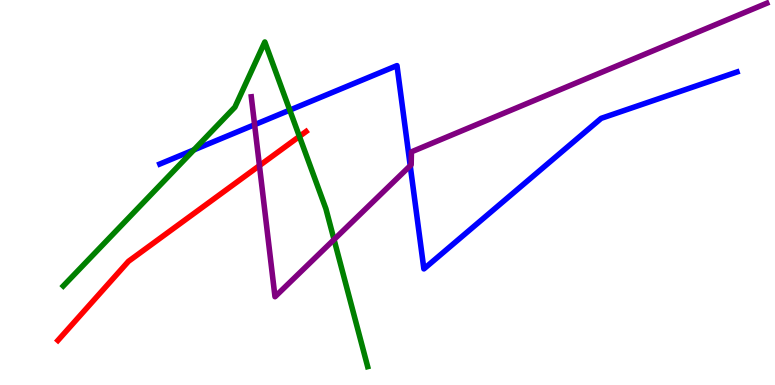[{'lines': ['blue', 'red'], 'intersections': []}, {'lines': ['green', 'red'], 'intersections': [{'x': 3.86, 'y': 6.46}]}, {'lines': ['purple', 'red'], 'intersections': [{'x': 3.35, 'y': 5.7}]}, {'lines': ['blue', 'green'], 'intersections': [{'x': 2.5, 'y': 6.11}, {'x': 3.74, 'y': 7.14}]}, {'lines': ['blue', 'purple'], 'intersections': [{'x': 3.29, 'y': 6.76}, {'x': 5.29, 'y': 5.7}]}, {'lines': ['green', 'purple'], 'intersections': [{'x': 4.31, 'y': 3.78}]}]